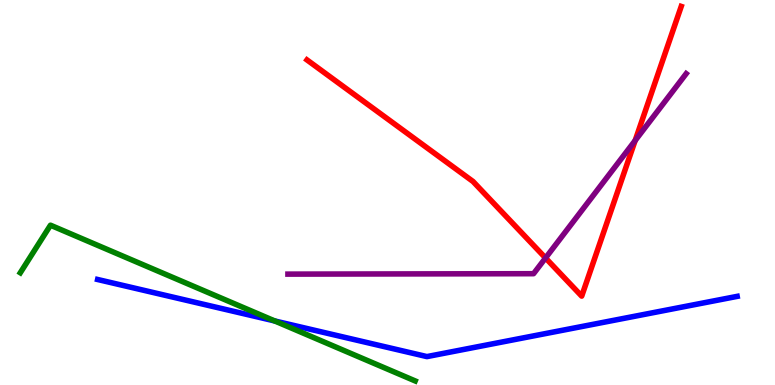[{'lines': ['blue', 'red'], 'intersections': []}, {'lines': ['green', 'red'], 'intersections': []}, {'lines': ['purple', 'red'], 'intersections': [{'x': 7.04, 'y': 3.3}, {'x': 8.2, 'y': 6.35}]}, {'lines': ['blue', 'green'], 'intersections': [{'x': 3.55, 'y': 1.66}]}, {'lines': ['blue', 'purple'], 'intersections': []}, {'lines': ['green', 'purple'], 'intersections': []}]